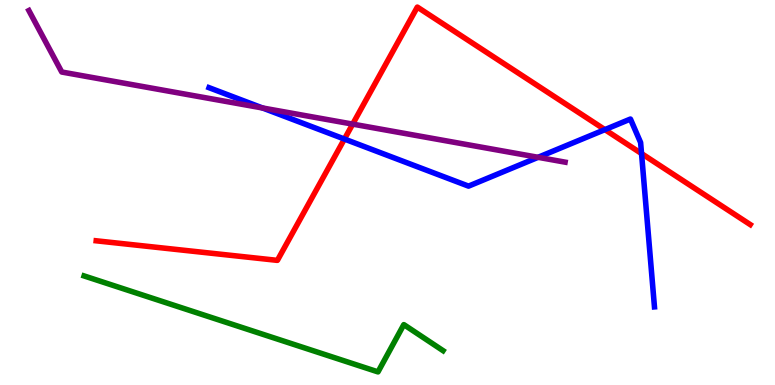[{'lines': ['blue', 'red'], 'intersections': [{'x': 4.44, 'y': 6.39}, {'x': 7.81, 'y': 6.63}, {'x': 8.28, 'y': 6.01}]}, {'lines': ['green', 'red'], 'intersections': []}, {'lines': ['purple', 'red'], 'intersections': [{'x': 4.55, 'y': 6.78}]}, {'lines': ['blue', 'green'], 'intersections': []}, {'lines': ['blue', 'purple'], 'intersections': [{'x': 3.39, 'y': 7.2}, {'x': 6.94, 'y': 5.91}]}, {'lines': ['green', 'purple'], 'intersections': []}]